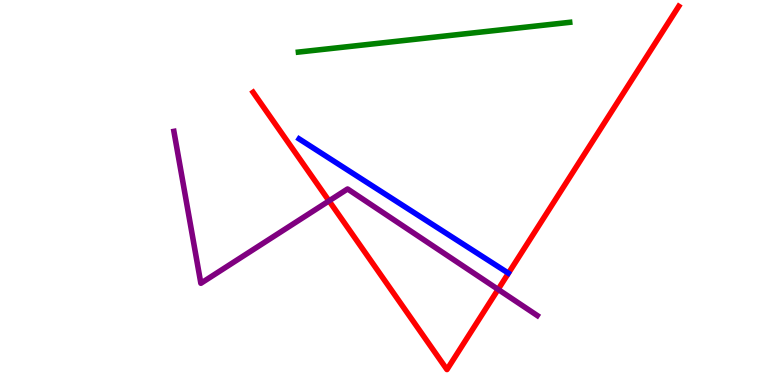[{'lines': ['blue', 'red'], 'intersections': []}, {'lines': ['green', 'red'], 'intersections': []}, {'lines': ['purple', 'red'], 'intersections': [{'x': 4.25, 'y': 4.78}, {'x': 6.43, 'y': 2.48}]}, {'lines': ['blue', 'green'], 'intersections': []}, {'lines': ['blue', 'purple'], 'intersections': []}, {'lines': ['green', 'purple'], 'intersections': []}]